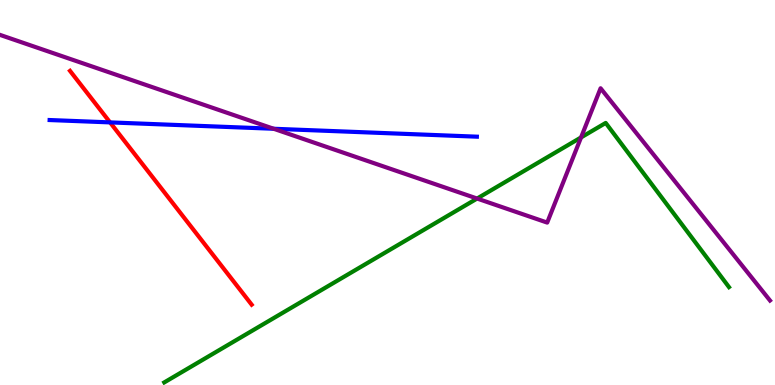[{'lines': ['blue', 'red'], 'intersections': [{'x': 1.42, 'y': 6.82}]}, {'lines': ['green', 'red'], 'intersections': []}, {'lines': ['purple', 'red'], 'intersections': []}, {'lines': ['blue', 'green'], 'intersections': []}, {'lines': ['blue', 'purple'], 'intersections': [{'x': 3.53, 'y': 6.66}]}, {'lines': ['green', 'purple'], 'intersections': [{'x': 6.16, 'y': 4.84}, {'x': 7.5, 'y': 6.43}]}]